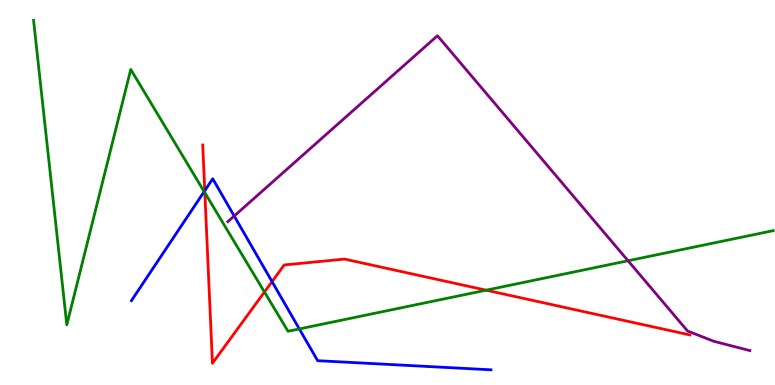[{'lines': ['blue', 'red'], 'intersections': [{'x': 2.64, 'y': 5.05}, {'x': 3.51, 'y': 2.69}]}, {'lines': ['green', 'red'], 'intersections': [{'x': 2.64, 'y': 4.99}, {'x': 3.41, 'y': 2.41}, {'x': 6.27, 'y': 2.46}]}, {'lines': ['purple', 'red'], 'intersections': []}, {'lines': ['blue', 'green'], 'intersections': [{'x': 2.63, 'y': 5.02}, {'x': 3.86, 'y': 1.46}]}, {'lines': ['blue', 'purple'], 'intersections': [{'x': 3.02, 'y': 4.39}]}, {'lines': ['green', 'purple'], 'intersections': [{'x': 8.1, 'y': 3.23}]}]